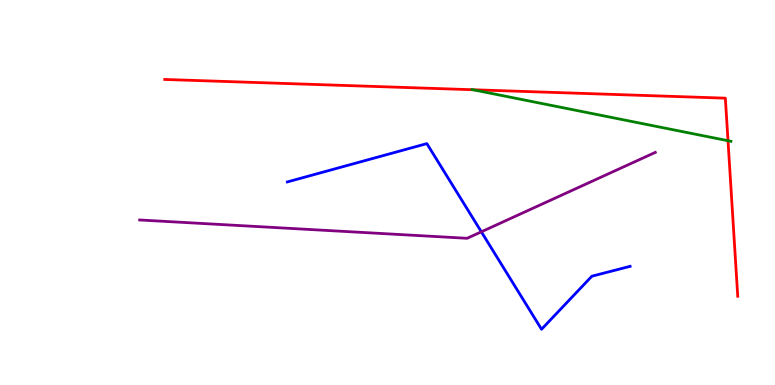[{'lines': ['blue', 'red'], 'intersections': []}, {'lines': ['green', 'red'], 'intersections': [{'x': 6.1, 'y': 7.67}, {'x': 9.39, 'y': 6.35}]}, {'lines': ['purple', 'red'], 'intersections': []}, {'lines': ['blue', 'green'], 'intersections': []}, {'lines': ['blue', 'purple'], 'intersections': [{'x': 6.21, 'y': 3.98}]}, {'lines': ['green', 'purple'], 'intersections': []}]